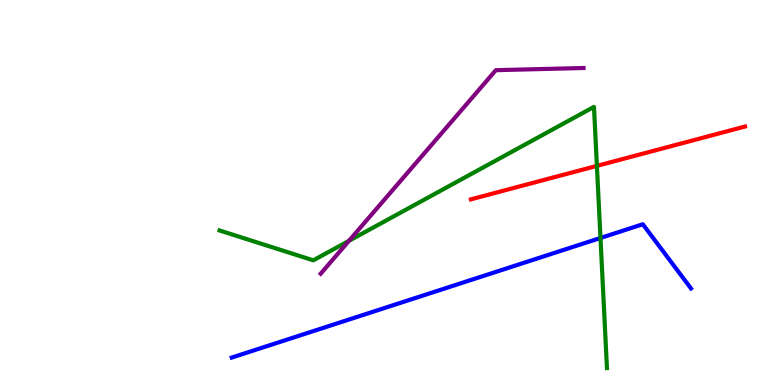[{'lines': ['blue', 'red'], 'intersections': []}, {'lines': ['green', 'red'], 'intersections': [{'x': 7.7, 'y': 5.69}]}, {'lines': ['purple', 'red'], 'intersections': []}, {'lines': ['blue', 'green'], 'intersections': [{'x': 7.75, 'y': 3.82}]}, {'lines': ['blue', 'purple'], 'intersections': []}, {'lines': ['green', 'purple'], 'intersections': [{'x': 4.5, 'y': 3.74}]}]